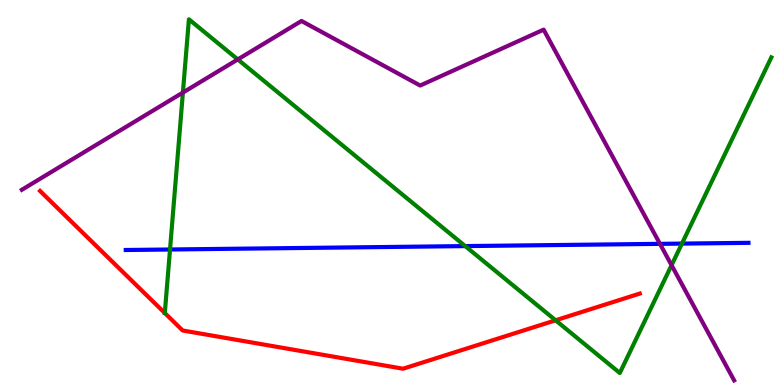[{'lines': ['blue', 'red'], 'intersections': []}, {'lines': ['green', 'red'], 'intersections': [{'x': 7.17, 'y': 1.68}]}, {'lines': ['purple', 'red'], 'intersections': []}, {'lines': ['blue', 'green'], 'intersections': [{'x': 2.19, 'y': 3.52}, {'x': 6.0, 'y': 3.61}, {'x': 8.8, 'y': 3.67}]}, {'lines': ['blue', 'purple'], 'intersections': [{'x': 8.52, 'y': 3.67}]}, {'lines': ['green', 'purple'], 'intersections': [{'x': 2.36, 'y': 7.6}, {'x': 3.07, 'y': 8.46}, {'x': 8.67, 'y': 3.11}]}]